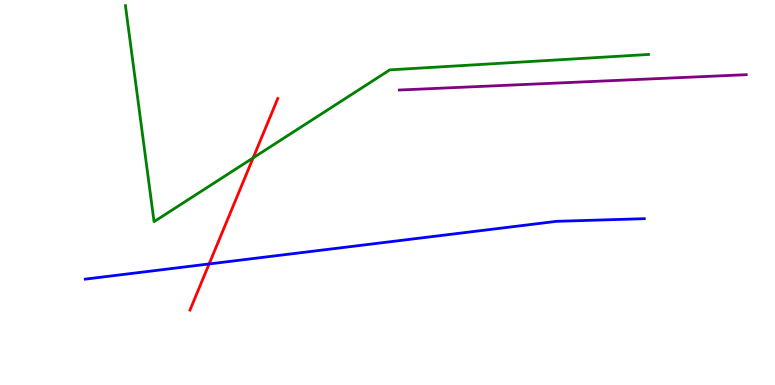[{'lines': ['blue', 'red'], 'intersections': [{'x': 2.7, 'y': 3.14}]}, {'lines': ['green', 'red'], 'intersections': [{'x': 3.27, 'y': 5.9}]}, {'lines': ['purple', 'red'], 'intersections': []}, {'lines': ['blue', 'green'], 'intersections': []}, {'lines': ['blue', 'purple'], 'intersections': []}, {'lines': ['green', 'purple'], 'intersections': []}]